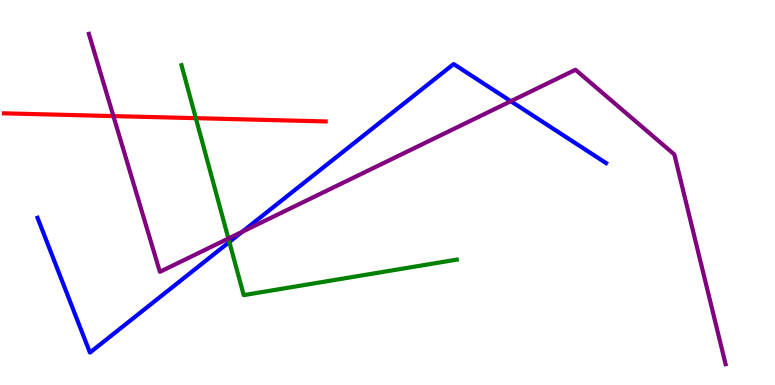[{'lines': ['blue', 'red'], 'intersections': []}, {'lines': ['green', 'red'], 'intersections': [{'x': 2.53, 'y': 6.93}]}, {'lines': ['purple', 'red'], 'intersections': [{'x': 1.46, 'y': 6.98}]}, {'lines': ['blue', 'green'], 'intersections': [{'x': 2.96, 'y': 3.71}]}, {'lines': ['blue', 'purple'], 'intersections': [{'x': 3.13, 'y': 3.98}, {'x': 6.59, 'y': 7.37}]}, {'lines': ['green', 'purple'], 'intersections': [{'x': 2.95, 'y': 3.81}]}]